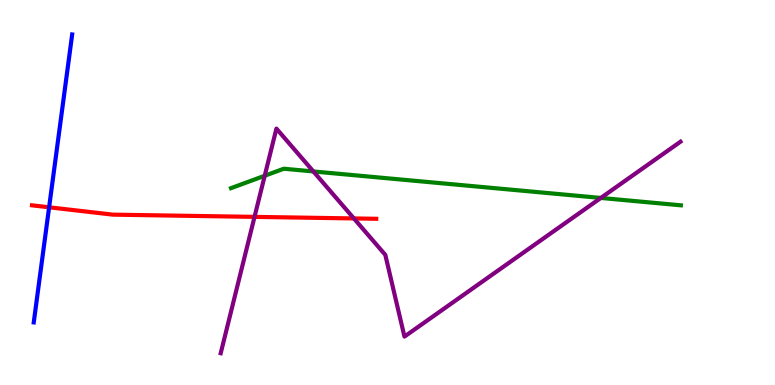[{'lines': ['blue', 'red'], 'intersections': [{'x': 0.634, 'y': 4.62}]}, {'lines': ['green', 'red'], 'intersections': []}, {'lines': ['purple', 'red'], 'intersections': [{'x': 3.28, 'y': 4.37}, {'x': 4.57, 'y': 4.33}]}, {'lines': ['blue', 'green'], 'intersections': []}, {'lines': ['blue', 'purple'], 'intersections': []}, {'lines': ['green', 'purple'], 'intersections': [{'x': 3.42, 'y': 5.44}, {'x': 4.04, 'y': 5.55}, {'x': 7.75, 'y': 4.86}]}]